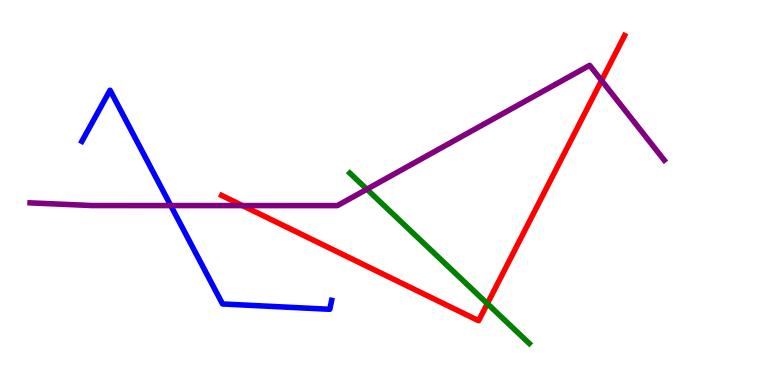[{'lines': ['blue', 'red'], 'intersections': []}, {'lines': ['green', 'red'], 'intersections': [{'x': 6.29, 'y': 2.11}]}, {'lines': ['purple', 'red'], 'intersections': [{'x': 3.13, 'y': 4.66}, {'x': 7.76, 'y': 7.91}]}, {'lines': ['blue', 'green'], 'intersections': []}, {'lines': ['blue', 'purple'], 'intersections': [{'x': 2.2, 'y': 4.66}]}, {'lines': ['green', 'purple'], 'intersections': [{'x': 4.73, 'y': 5.08}]}]